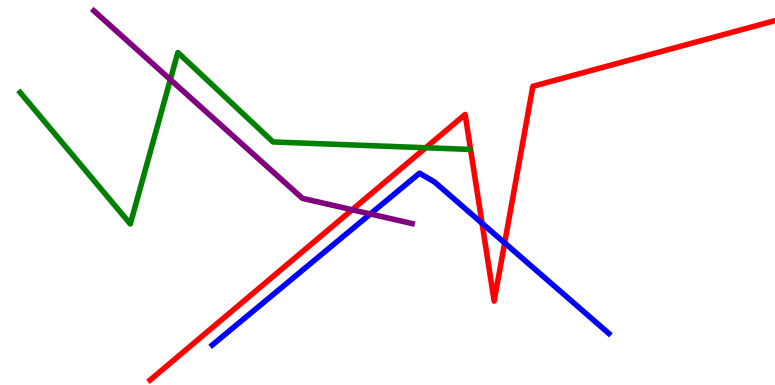[{'lines': ['blue', 'red'], 'intersections': [{'x': 6.22, 'y': 4.2}, {'x': 6.51, 'y': 3.69}]}, {'lines': ['green', 'red'], 'intersections': [{'x': 5.49, 'y': 6.16}]}, {'lines': ['purple', 'red'], 'intersections': [{'x': 4.54, 'y': 4.55}]}, {'lines': ['blue', 'green'], 'intersections': []}, {'lines': ['blue', 'purple'], 'intersections': [{'x': 4.78, 'y': 4.44}]}, {'lines': ['green', 'purple'], 'intersections': [{'x': 2.2, 'y': 7.93}]}]